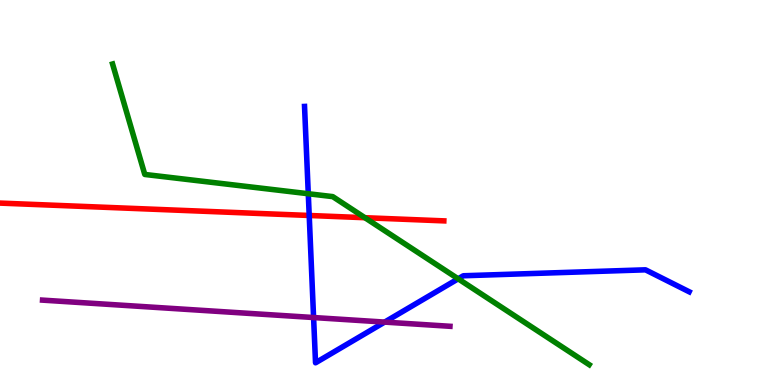[{'lines': ['blue', 'red'], 'intersections': [{'x': 3.99, 'y': 4.4}]}, {'lines': ['green', 'red'], 'intersections': [{'x': 4.71, 'y': 4.35}]}, {'lines': ['purple', 'red'], 'intersections': []}, {'lines': ['blue', 'green'], 'intersections': [{'x': 3.98, 'y': 4.97}, {'x': 5.91, 'y': 2.76}]}, {'lines': ['blue', 'purple'], 'intersections': [{'x': 4.05, 'y': 1.75}, {'x': 4.96, 'y': 1.63}]}, {'lines': ['green', 'purple'], 'intersections': []}]